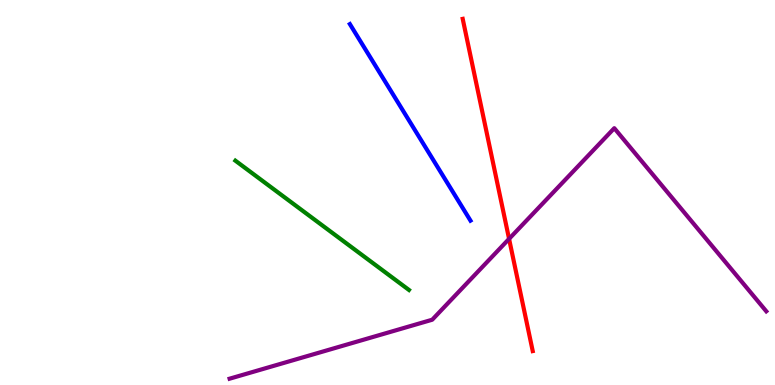[{'lines': ['blue', 'red'], 'intersections': []}, {'lines': ['green', 'red'], 'intersections': []}, {'lines': ['purple', 'red'], 'intersections': [{'x': 6.57, 'y': 3.8}]}, {'lines': ['blue', 'green'], 'intersections': []}, {'lines': ['blue', 'purple'], 'intersections': []}, {'lines': ['green', 'purple'], 'intersections': []}]